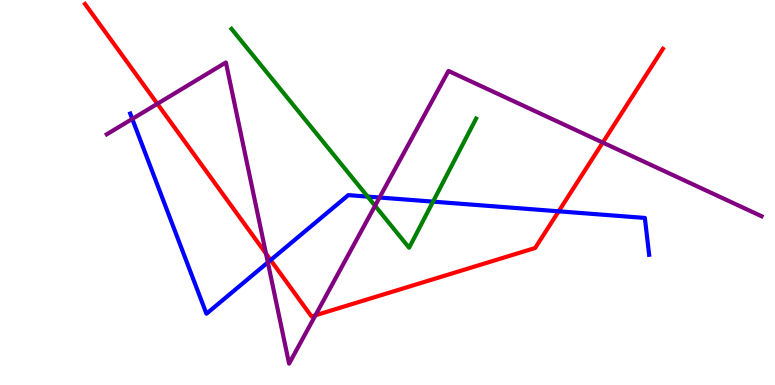[{'lines': ['blue', 'red'], 'intersections': [{'x': 3.49, 'y': 3.25}, {'x': 7.21, 'y': 4.51}]}, {'lines': ['green', 'red'], 'intersections': []}, {'lines': ['purple', 'red'], 'intersections': [{'x': 2.03, 'y': 7.3}, {'x': 3.43, 'y': 3.41}, {'x': 4.07, 'y': 1.81}, {'x': 7.78, 'y': 6.3}]}, {'lines': ['blue', 'green'], 'intersections': [{'x': 4.74, 'y': 4.89}, {'x': 5.59, 'y': 4.76}]}, {'lines': ['blue', 'purple'], 'intersections': [{'x': 1.71, 'y': 6.91}, {'x': 3.46, 'y': 3.18}, {'x': 4.9, 'y': 4.87}]}, {'lines': ['green', 'purple'], 'intersections': [{'x': 4.84, 'y': 4.66}]}]